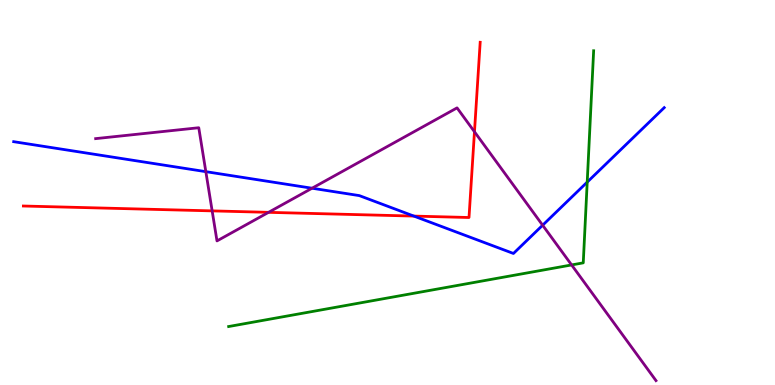[{'lines': ['blue', 'red'], 'intersections': [{'x': 5.34, 'y': 4.39}]}, {'lines': ['green', 'red'], 'intersections': []}, {'lines': ['purple', 'red'], 'intersections': [{'x': 2.74, 'y': 4.52}, {'x': 3.47, 'y': 4.48}, {'x': 6.12, 'y': 6.58}]}, {'lines': ['blue', 'green'], 'intersections': [{'x': 7.58, 'y': 5.27}]}, {'lines': ['blue', 'purple'], 'intersections': [{'x': 2.66, 'y': 5.54}, {'x': 4.03, 'y': 5.11}, {'x': 7.0, 'y': 4.15}]}, {'lines': ['green', 'purple'], 'intersections': [{'x': 7.38, 'y': 3.12}]}]